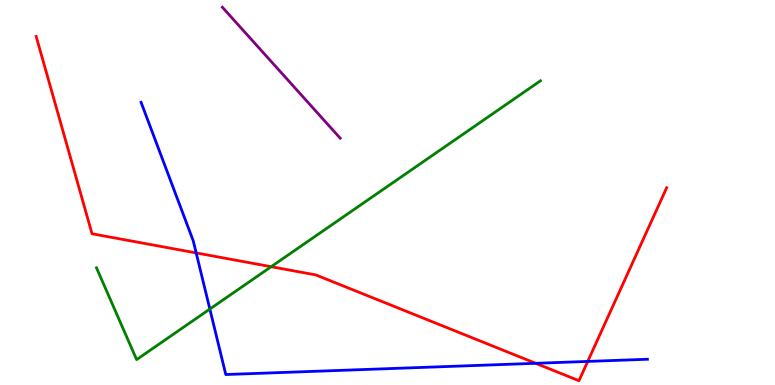[{'lines': ['blue', 'red'], 'intersections': [{'x': 2.53, 'y': 3.43}, {'x': 6.91, 'y': 0.564}, {'x': 7.58, 'y': 0.612}]}, {'lines': ['green', 'red'], 'intersections': [{'x': 3.5, 'y': 3.07}]}, {'lines': ['purple', 'red'], 'intersections': []}, {'lines': ['blue', 'green'], 'intersections': [{'x': 2.71, 'y': 1.97}]}, {'lines': ['blue', 'purple'], 'intersections': []}, {'lines': ['green', 'purple'], 'intersections': []}]